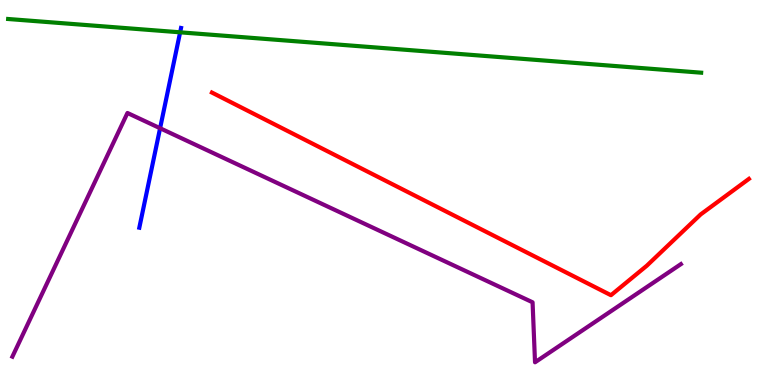[{'lines': ['blue', 'red'], 'intersections': []}, {'lines': ['green', 'red'], 'intersections': []}, {'lines': ['purple', 'red'], 'intersections': []}, {'lines': ['blue', 'green'], 'intersections': [{'x': 2.32, 'y': 9.16}]}, {'lines': ['blue', 'purple'], 'intersections': [{'x': 2.07, 'y': 6.67}]}, {'lines': ['green', 'purple'], 'intersections': []}]